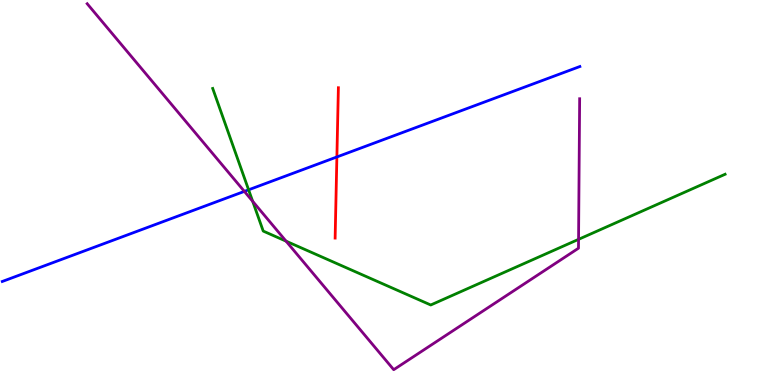[{'lines': ['blue', 'red'], 'intersections': [{'x': 4.35, 'y': 5.92}]}, {'lines': ['green', 'red'], 'intersections': []}, {'lines': ['purple', 'red'], 'intersections': []}, {'lines': ['blue', 'green'], 'intersections': [{'x': 3.21, 'y': 5.07}]}, {'lines': ['blue', 'purple'], 'intersections': [{'x': 3.15, 'y': 5.03}]}, {'lines': ['green', 'purple'], 'intersections': [{'x': 3.26, 'y': 4.77}, {'x': 3.69, 'y': 3.74}, {'x': 7.47, 'y': 3.78}]}]